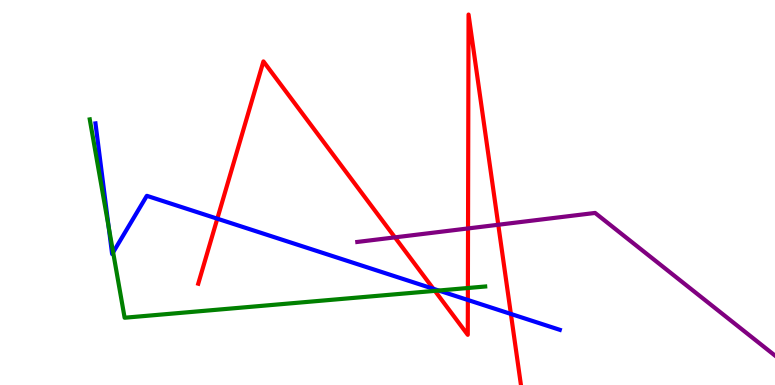[{'lines': ['blue', 'red'], 'intersections': [{'x': 2.8, 'y': 4.32}, {'x': 5.59, 'y': 2.5}, {'x': 6.04, 'y': 2.21}, {'x': 6.59, 'y': 1.85}]}, {'lines': ['green', 'red'], 'intersections': [{'x': 5.61, 'y': 2.45}, {'x': 6.04, 'y': 2.52}]}, {'lines': ['purple', 'red'], 'intersections': [{'x': 5.1, 'y': 3.83}, {'x': 6.04, 'y': 4.07}, {'x': 6.43, 'y': 4.16}]}, {'lines': ['blue', 'green'], 'intersections': [{'x': 1.4, 'y': 4.11}, {'x': 1.46, 'y': 3.45}, {'x': 5.66, 'y': 2.45}]}, {'lines': ['blue', 'purple'], 'intersections': []}, {'lines': ['green', 'purple'], 'intersections': []}]